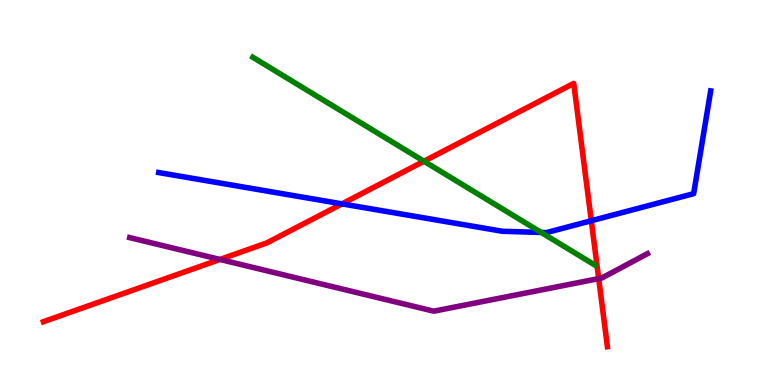[{'lines': ['blue', 'red'], 'intersections': [{'x': 4.41, 'y': 4.7}, {'x': 7.63, 'y': 4.27}]}, {'lines': ['green', 'red'], 'intersections': [{'x': 5.47, 'y': 5.81}]}, {'lines': ['purple', 'red'], 'intersections': [{'x': 2.84, 'y': 3.26}, {'x': 7.73, 'y': 2.76}]}, {'lines': ['blue', 'green'], 'intersections': [{'x': 6.98, 'y': 3.96}]}, {'lines': ['blue', 'purple'], 'intersections': []}, {'lines': ['green', 'purple'], 'intersections': []}]